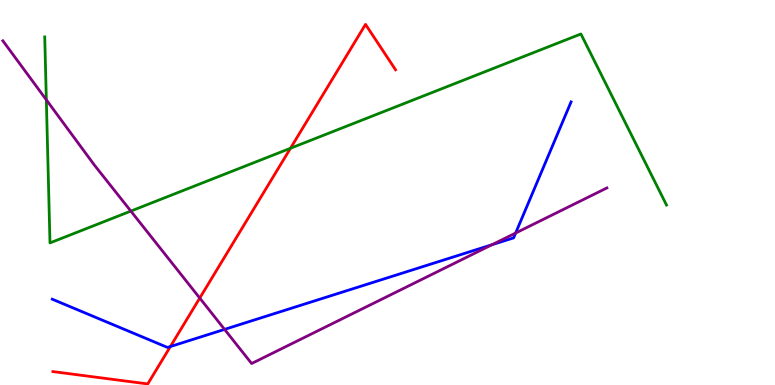[{'lines': ['blue', 'red'], 'intersections': [{'x': 2.2, 'y': 0.999}]}, {'lines': ['green', 'red'], 'intersections': [{'x': 3.75, 'y': 6.15}]}, {'lines': ['purple', 'red'], 'intersections': [{'x': 2.58, 'y': 2.26}]}, {'lines': ['blue', 'green'], 'intersections': []}, {'lines': ['blue', 'purple'], 'intersections': [{'x': 2.9, 'y': 1.44}, {'x': 6.35, 'y': 3.64}, {'x': 6.65, 'y': 3.95}]}, {'lines': ['green', 'purple'], 'intersections': [{'x': 0.598, 'y': 7.41}, {'x': 1.69, 'y': 4.52}]}]